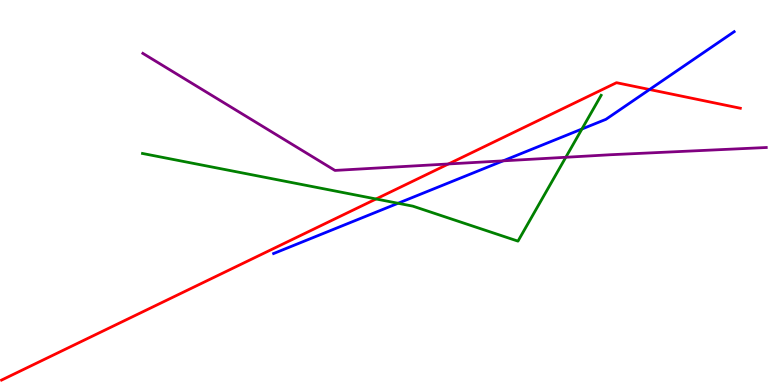[{'lines': ['blue', 'red'], 'intersections': [{'x': 8.38, 'y': 7.67}]}, {'lines': ['green', 'red'], 'intersections': [{'x': 4.85, 'y': 4.83}]}, {'lines': ['purple', 'red'], 'intersections': [{'x': 5.79, 'y': 5.74}]}, {'lines': ['blue', 'green'], 'intersections': [{'x': 5.14, 'y': 4.72}, {'x': 7.51, 'y': 6.65}]}, {'lines': ['blue', 'purple'], 'intersections': [{'x': 6.49, 'y': 5.82}]}, {'lines': ['green', 'purple'], 'intersections': [{'x': 7.3, 'y': 5.91}]}]